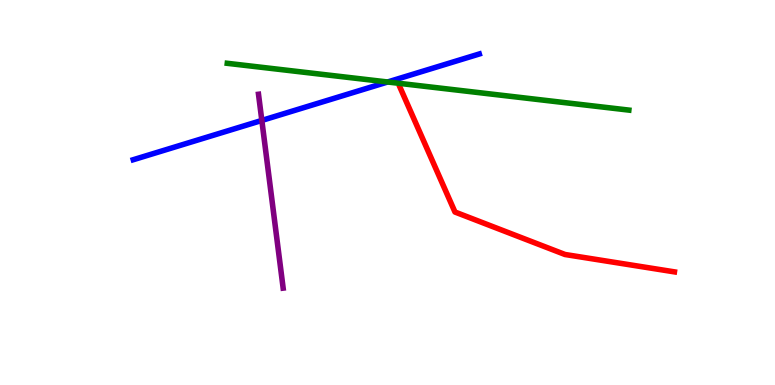[{'lines': ['blue', 'red'], 'intersections': []}, {'lines': ['green', 'red'], 'intersections': []}, {'lines': ['purple', 'red'], 'intersections': []}, {'lines': ['blue', 'green'], 'intersections': [{'x': 5.0, 'y': 7.87}]}, {'lines': ['blue', 'purple'], 'intersections': [{'x': 3.38, 'y': 6.87}]}, {'lines': ['green', 'purple'], 'intersections': []}]